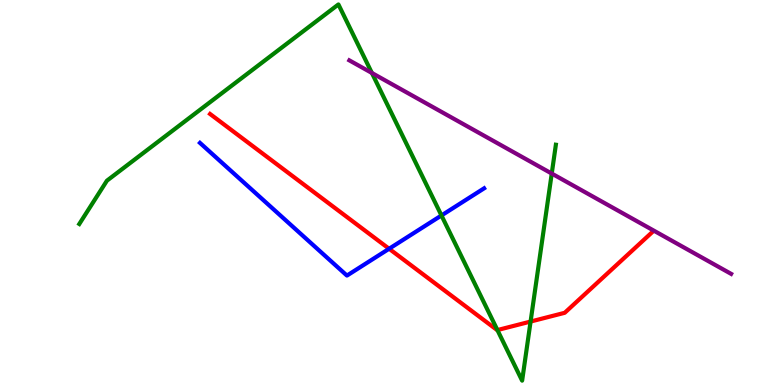[{'lines': ['blue', 'red'], 'intersections': [{'x': 5.02, 'y': 3.54}]}, {'lines': ['green', 'red'], 'intersections': [{'x': 6.42, 'y': 1.43}, {'x': 6.85, 'y': 1.65}]}, {'lines': ['purple', 'red'], 'intersections': []}, {'lines': ['blue', 'green'], 'intersections': [{'x': 5.7, 'y': 4.4}]}, {'lines': ['blue', 'purple'], 'intersections': []}, {'lines': ['green', 'purple'], 'intersections': [{'x': 4.8, 'y': 8.1}, {'x': 7.12, 'y': 5.49}]}]